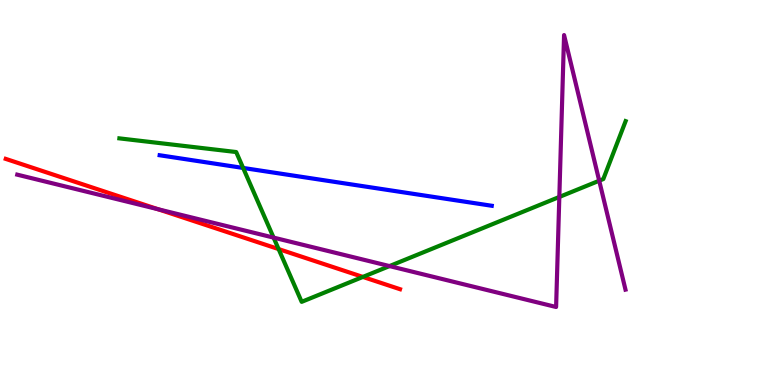[{'lines': ['blue', 'red'], 'intersections': []}, {'lines': ['green', 'red'], 'intersections': [{'x': 3.59, 'y': 3.53}, {'x': 4.68, 'y': 2.81}]}, {'lines': ['purple', 'red'], 'intersections': [{'x': 2.04, 'y': 4.56}]}, {'lines': ['blue', 'green'], 'intersections': [{'x': 3.14, 'y': 5.64}]}, {'lines': ['blue', 'purple'], 'intersections': []}, {'lines': ['green', 'purple'], 'intersections': [{'x': 3.53, 'y': 3.83}, {'x': 5.03, 'y': 3.09}, {'x': 7.22, 'y': 4.88}, {'x': 7.73, 'y': 5.31}]}]